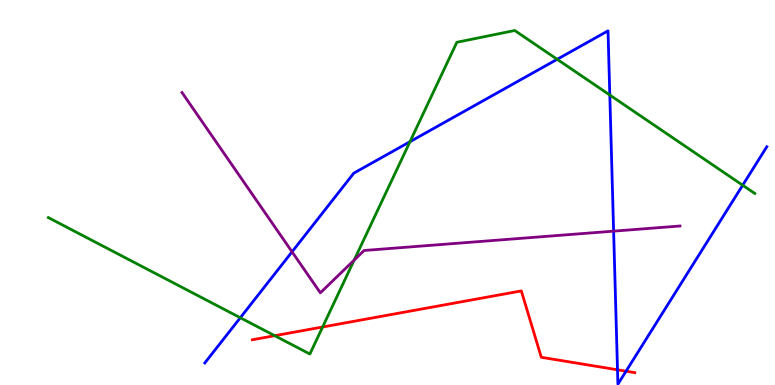[{'lines': ['blue', 'red'], 'intersections': [{'x': 7.97, 'y': 0.395}, {'x': 8.08, 'y': 0.358}]}, {'lines': ['green', 'red'], 'intersections': [{'x': 3.54, 'y': 1.28}, {'x': 4.16, 'y': 1.51}]}, {'lines': ['purple', 'red'], 'intersections': []}, {'lines': ['blue', 'green'], 'intersections': [{'x': 3.1, 'y': 1.75}, {'x': 5.29, 'y': 6.32}, {'x': 7.19, 'y': 8.46}, {'x': 7.87, 'y': 7.53}, {'x': 9.58, 'y': 5.19}]}, {'lines': ['blue', 'purple'], 'intersections': [{'x': 3.77, 'y': 3.46}, {'x': 7.92, 'y': 4.0}]}, {'lines': ['green', 'purple'], 'intersections': [{'x': 4.57, 'y': 3.24}]}]